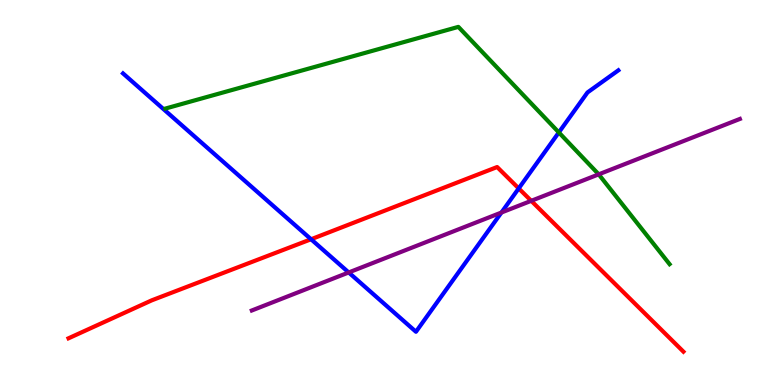[{'lines': ['blue', 'red'], 'intersections': [{'x': 4.01, 'y': 3.79}, {'x': 6.69, 'y': 5.11}]}, {'lines': ['green', 'red'], 'intersections': []}, {'lines': ['purple', 'red'], 'intersections': [{'x': 6.85, 'y': 4.78}]}, {'lines': ['blue', 'green'], 'intersections': [{'x': 7.21, 'y': 6.56}]}, {'lines': ['blue', 'purple'], 'intersections': [{'x': 4.5, 'y': 2.92}, {'x': 6.47, 'y': 4.48}]}, {'lines': ['green', 'purple'], 'intersections': [{'x': 7.73, 'y': 5.47}]}]